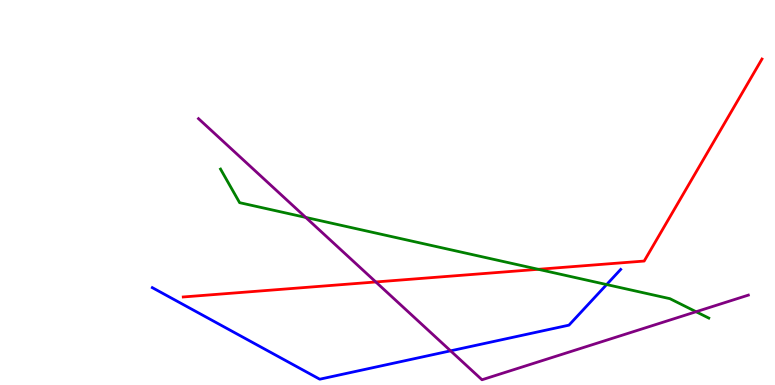[{'lines': ['blue', 'red'], 'intersections': []}, {'lines': ['green', 'red'], 'intersections': [{'x': 6.95, 'y': 3.01}]}, {'lines': ['purple', 'red'], 'intersections': [{'x': 4.85, 'y': 2.68}]}, {'lines': ['blue', 'green'], 'intersections': [{'x': 7.83, 'y': 2.61}]}, {'lines': ['blue', 'purple'], 'intersections': [{'x': 5.81, 'y': 0.888}]}, {'lines': ['green', 'purple'], 'intersections': [{'x': 3.95, 'y': 4.35}, {'x': 8.98, 'y': 1.9}]}]